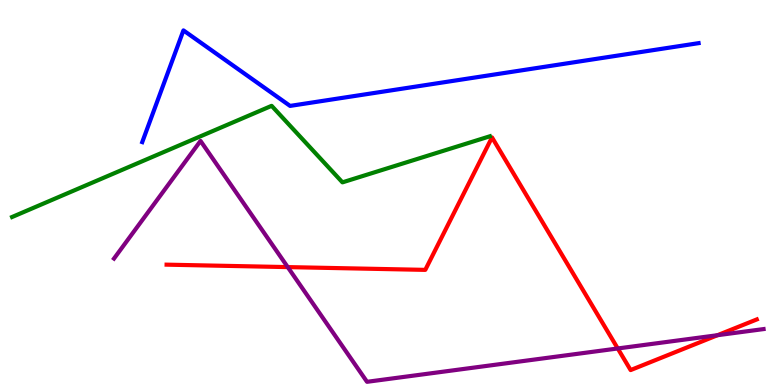[{'lines': ['blue', 'red'], 'intersections': []}, {'lines': ['green', 'red'], 'intersections': []}, {'lines': ['purple', 'red'], 'intersections': [{'x': 3.71, 'y': 3.06}, {'x': 7.97, 'y': 0.949}, {'x': 9.26, 'y': 1.29}]}, {'lines': ['blue', 'green'], 'intersections': []}, {'lines': ['blue', 'purple'], 'intersections': []}, {'lines': ['green', 'purple'], 'intersections': []}]